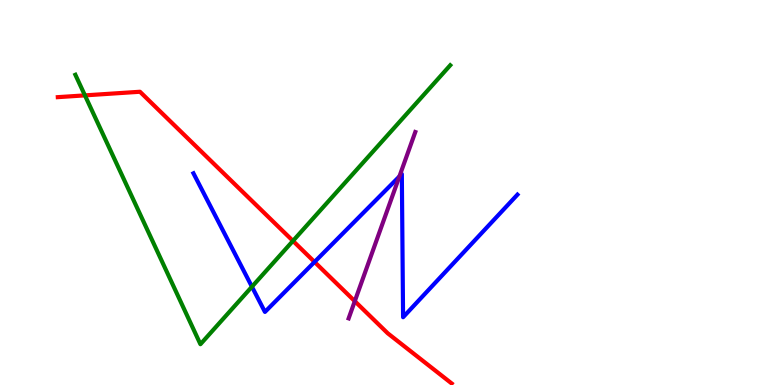[{'lines': ['blue', 'red'], 'intersections': [{'x': 4.06, 'y': 3.2}]}, {'lines': ['green', 'red'], 'intersections': [{'x': 1.1, 'y': 7.52}, {'x': 3.78, 'y': 3.74}]}, {'lines': ['purple', 'red'], 'intersections': [{'x': 4.58, 'y': 2.18}]}, {'lines': ['blue', 'green'], 'intersections': [{'x': 3.25, 'y': 2.55}]}, {'lines': ['blue', 'purple'], 'intersections': [{'x': 5.15, 'y': 5.42}]}, {'lines': ['green', 'purple'], 'intersections': []}]